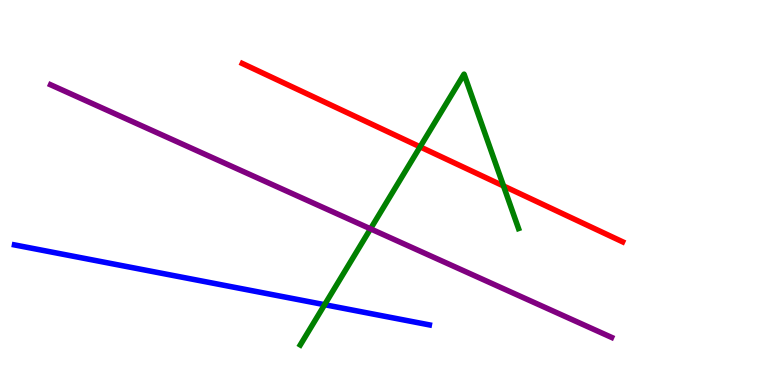[{'lines': ['blue', 'red'], 'intersections': []}, {'lines': ['green', 'red'], 'intersections': [{'x': 5.42, 'y': 6.19}, {'x': 6.5, 'y': 5.17}]}, {'lines': ['purple', 'red'], 'intersections': []}, {'lines': ['blue', 'green'], 'intersections': [{'x': 4.19, 'y': 2.09}]}, {'lines': ['blue', 'purple'], 'intersections': []}, {'lines': ['green', 'purple'], 'intersections': [{'x': 4.78, 'y': 4.06}]}]